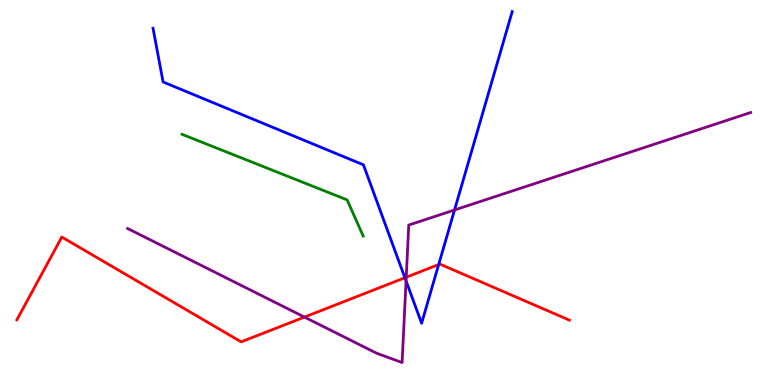[{'lines': ['blue', 'red'], 'intersections': [{'x': 5.22, 'y': 2.79}, {'x': 5.66, 'y': 3.13}]}, {'lines': ['green', 'red'], 'intersections': []}, {'lines': ['purple', 'red'], 'intersections': [{'x': 3.93, 'y': 1.76}, {'x': 5.24, 'y': 2.8}]}, {'lines': ['blue', 'green'], 'intersections': []}, {'lines': ['blue', 'purple'], 'intersections': [{'x': 5.24, 'y': 2.7}, {'x': 5.86, 'y': 4.55}]}, {'lines': ['green', 'purple'], 'intersections': []}]